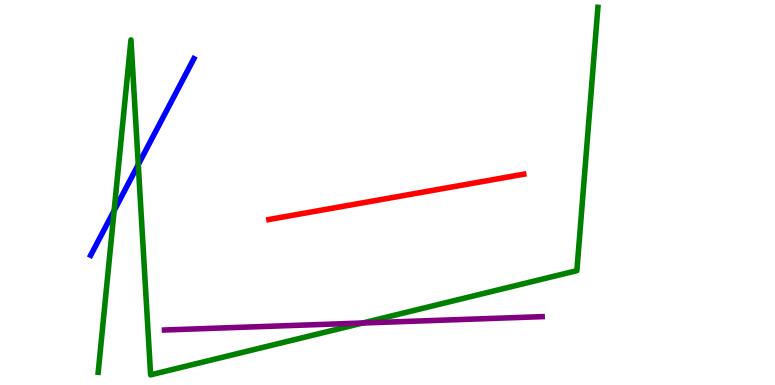[{'lines': ['blue', 'red'], 'intersections': []}, {'lines': ['green', 'red'], 'intersections': []}, {'lines': ['purple', 'red'], 'intersections': []}, {'lines': ['blue', 'green'], 'intersections': [{'x': 1.47, 'y': 4.53}, {'x': 1.78, 'y': 5.72}]}, {'lines': ['blue', 'purple'], 'intersections': []}, {'lines': ['green', 'purple'], 'intersections': [{'x': 4.68, 'y': 1.61}]}]